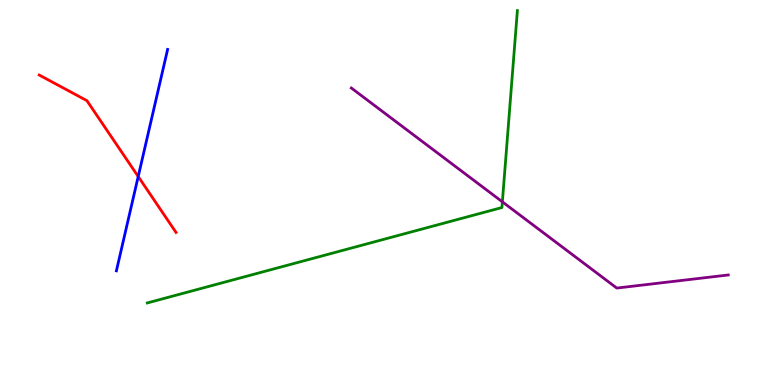[{'lines': ['blue', 'red'], 'intersections': [{'x': 1.78, 'y': 5.42}]}, {'lines': ['green', 'red'], 'intersections': []}, {'lines': ['purple', 'red'], 'intersections': []}, {'lines': ['blue', 'green'], 'intersections': []}, {'lines': ['blue', 'purple'], 'intersections': []}, {'lines': ['green', 'purple'], 'intersections': [{'x': 6.48, 'y': 4.76}]}]